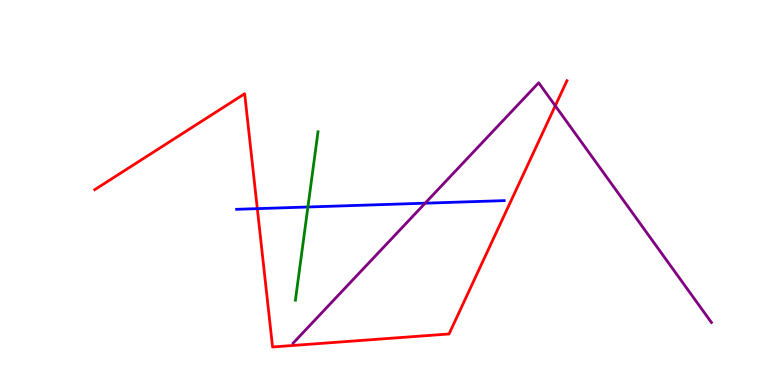[{'lines': ['blue', 'red'], 'intersections': [{'x': 3.32, 'y': 4.58}]}, {'lines': ['green', 'red'], 'intersections': []}, {'lines': ['purple', 'red'], 'intersections': [{'x': 7.16, 'y': 7.25}]}, {'lines': ['blue', 'green'], 'intersections': [{'x': 3.97, 'y': 4.62}]}, {'lines': ['blue', 'purple'], 'intersections': [{'x': 5.49, 'y': 4.72}]}, {'lines': ['green', 'purple'], 'intersections': []}]